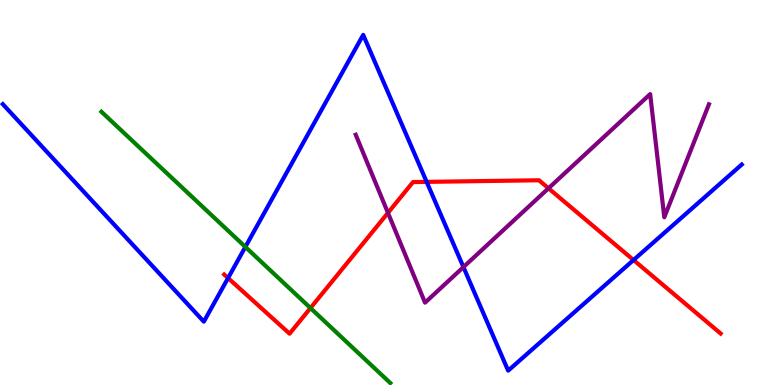[{'lines': ['blue', 'red'], 'intersections': [{'x': 2.94, 'y': 2.78}, {'x': 5.51, 'y': 5.28}, {'x': 8.17, 'y': 3.25}]}, {'lines': ['green', 'red'], 'intersections': [{'x': 4.01, 'y': 2.0}]}, {'lines': ['purple', 'red'], 'intersections': [{'x': 5.01, 'y': 4.47}, {'x': 7.08, 'y': 5.11}]}, {'lines': ['blue', 'green'], 'intersections': [{'x': 3.17, 'y': 3.59}]}, {'lines': ['blue', 'purple'], 'intersections': [{'x': 5.98, 'y': 3.06}]}, {'lines': ['green', 'purple'], 'intersections': []}]